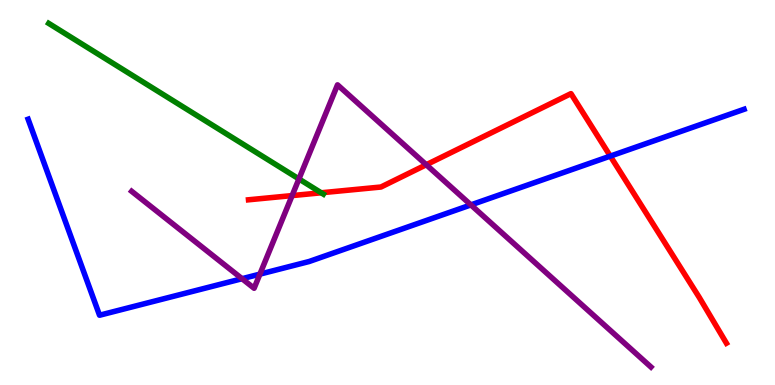[{'lines': ['blue', 'red'], 'intersections': [{'x': 7.87, 'y': 5.95}]}, {'lines': ['green', 'red'], 'intersections': [{'x': 4.14, 'y': 4.99}]}, {'lines': ['purple', 'red'], 'intersections': [{'x': 3.77, 'y': 4.92}, {'x': 5.5, 'y': 5.72}]}, {'lines': ['blue', 'green'], 'intersections': []}, {'lines': ['blue', 'purple'], 'intersections': [{'x': 3.12, 'y': 2.76}, {'x': 3.35, 'y': 2.88}, {'x': 6.08, 'y': 4.68}]}, {'lines': ['green', 'purple'], 'intersections': [{'x': 3.86, 'y': 5.35}]}]